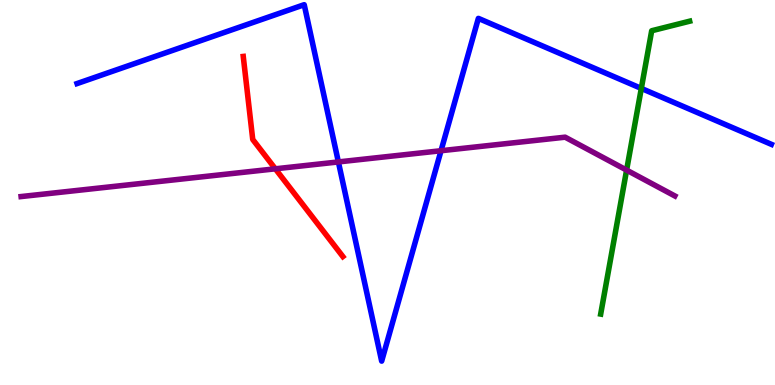[{'lines': ['blue', 'red'], 'intersections': []}, {'lines': ['green', 'red'], 'intersections': []}, {'lines': ['purple', 'red'], 'intersections': [{'x': 3.55, 'y': 5.62}]}, {'lines': ['blue', 'green'], 'intersections': [{'x': 8.28, 'y': 7.7}]}, {'lines': ['blue', 'purple'], 'intersections': [{'x': 4.37, 'y': 5.79}, {'x': 5.69, 'y': 6.08}]}, {'lines': ['green', 'purple'], 'intersections': [{'x': 8.09, 'y': 5.58}]}]